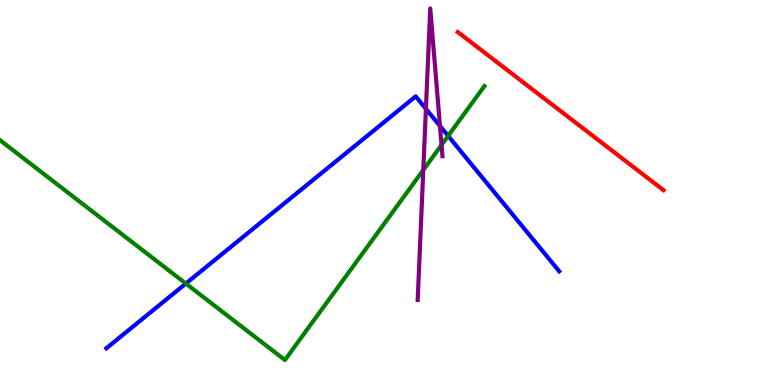[{'lines': ['blue', 'red'], 'intersections': []}, {'lines': ['green', 'red'], 'intersections': []}, {'lines': ['purple', 'red'], 'intersections': []}, {'lines': ['blue', 'green'], 'intersections': [{'x': 2.4, 'y': 2.63}, {'x': 5.78, 'y': 6.47}]}, {'lines': ['blue', 'purple'], 'intersections': [{'x': 5.5, 'y': 7.17}, {'x': 5.68, 'y': 6.73}]}, {'lines': ['green', 'purple'], 'intersections': [{'x': 5.46, 'y': 5.58}, {'x': 5.7, 'y': 6.23}]}]